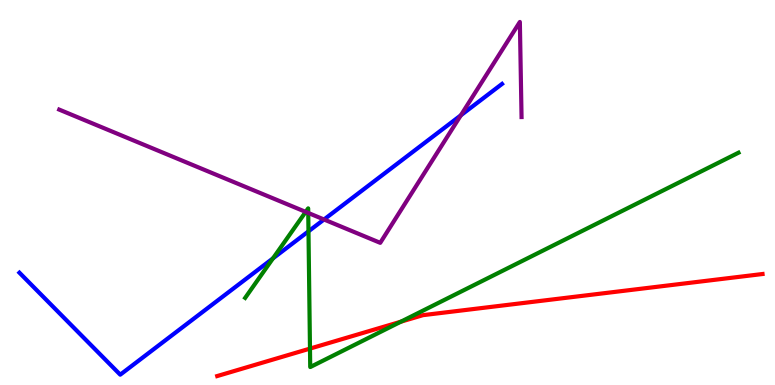[{'lines': ['blue', 'red'], 'intersections': []}, {'lines': ['green', 'red'], 'intersections': [{'x': 4.0, 'y': 0.945}, {'x': 5.17, 'y': 1.64}]}, {'lines': ['purple', 'red'], 'intersections': []}, {'lines': ['blue', 'green'], 'intersections': [{'x': 3.52, 'y': 3.29}, {'x': 3.98, 'y': 3.99}]}, {'lines': ['blue', 'purple'], 'intersections': [{'x': 4.18, 'y': 4.3}, {'x': 5.95, 'y': 7.01}]}, {'lines': ['green', 'purple'], 'intersections': [{'x': 3.94, 'y': 4.5}, {'x': 3.98, 'y': 4.47}]}]